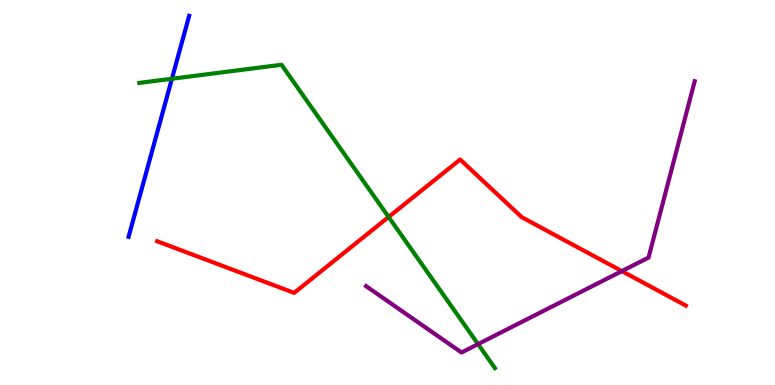[{'lines': ['blue', 'red'], 'intersections': []}, {'lines': ['green', 'red'], 'intersections': [{'x': 5.01, 'y': 4.36}]}, {'lines': ['purple', 'red'], 'intersections': [{'x': 8.02, 'y': 2.96}]}, {'lines': ['blue', 'green'], 'intersections': [{'x': 2.22, 'y': 7.95}]}, {'lines': ['blue', 'purple'], 'intersections': []}, {'lines': ['green', 'purple'], 'intersections': [{'x': 6.17, 'y': 1.06}]}]